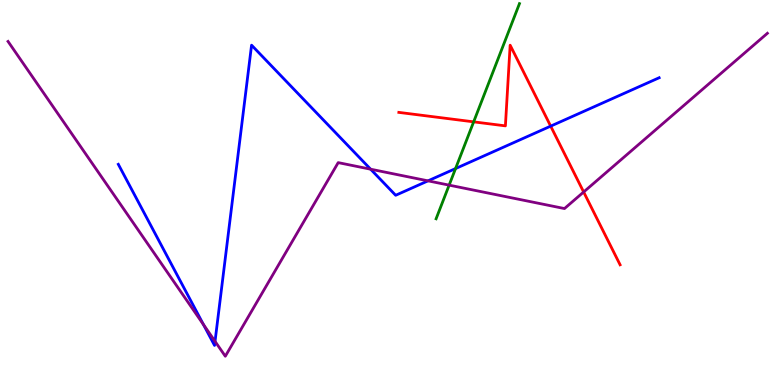[{'lines': ['blue', 'red'], 'intersections': [{'x': 7.11, 'y': 6.72}]}, {'lines': ['green', 'red'], 'intersections': [{'x': 6.11, 'y': 6.84}]}, {'lines': ['purple', 'red'], 'intersections': [{'x': 7.53, 'y': 5.01}]}, {'lines': ['blue', 'green'], 'intersections': [{'x': 5.88, 'y': 5.62}]}, {'lines': ['blue', 'purple'], 'intersections': [{'x': 2.63, 'y': 1.57}, {'x': 2.77, 'y': 1.13}, {'x': 4.78, 'y': 5.61}, {'x': 5.52, 'y': 5.3}]}, {'lines': ['green', 'purple'], 'intersections': [{'x': 5.8, 'y': 5.19}]}]